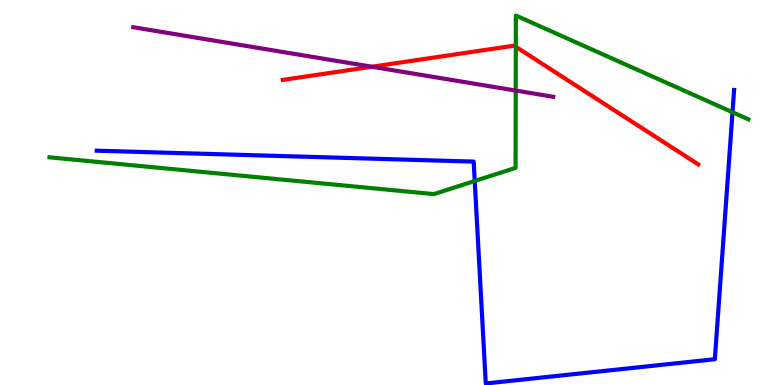[{'lines': ['blue', 'red'], 'intersections': []}, {'lines': ['green', 'red'], 'intersections': [{'x': 6.66, 'y': 8.78}]}, {'lines': ['purple', 'red'], 'intersections': [{'x': 4.8, 'y': 8.27}]}, {'lines': ['blue', 'green'], 'intersections': [{'x': 6.13, 'y': 5.3}, {'x': 9.45, 'y': 7.08}]}, {'lines': ['blue', 'purple'], 'intersections': []}, {'lines': ['green', 'purple'], 'intersections': [{'x': 6.65, 'y': 7.65}]}]